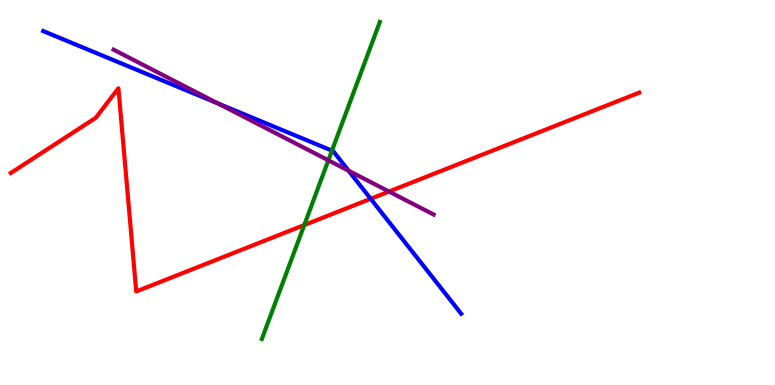[{'lines': ['blue', 'red'], 'intersections': [{'x': 4.78, 'y': 4.84}]}, {'lines': ['green', 'red'], 'intersections': [{'x': 3.93, 'y': 4.15}]}, {'lines': ['purple', 'red'], 'intersections': [{'x': 5.02, 'y': 5.02}]}, {'lines': ['blue', 'green'], 'intersections': [{'x': 4.28, 'y': 6.09}]}, {'lines': ['blue', 'purple'], 'intersections': [{'x': 2.81, 'y': 7.31}, {'x': 4.5, 'y': 5.57}]}, {'lines': ['green', 'purple'], 'intersections': [{'x': 4.24, 'y': 5.84}]}]